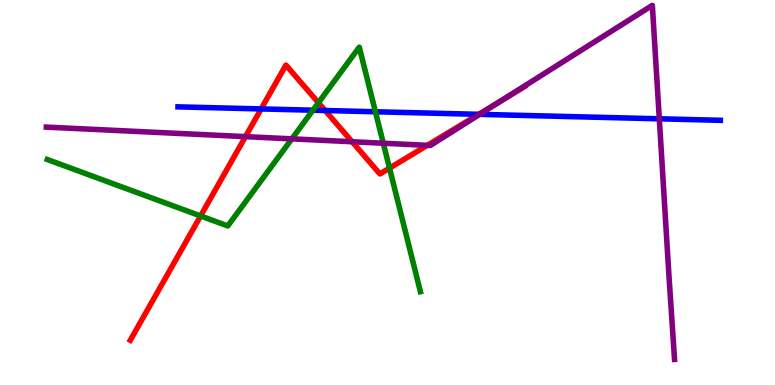[{'lines': ['blue', 'red'], 'intersections': [{'x': 3.37, 'y': 7.17}, {'x': 4.2, 'y': 7.13}, {'x': 6.18, 'y': 7.03}]}, {'lines': ['green', 'red'], 'intersections': [{'x': 2.59, 'y': 4.39}, {'x': 4.11, 'y': 7.33}, {'x': 5.03, 'y': 5.63}]}, {'lines': ['purple', 'red'], 'intersections': [{'x': 3.17, 'y': 6.45}, {'x': 4.54, 'y': 6.32}, {'x': 5.51, 'y': 6.23}, {'x': 6.47, 'y': 7.39}]}, {'lines': ['blue', 'green'], 'intersections': [{'x': 4.04, 'y': 7.14}, {'x': 4.84, 'y': 7.1}]}, {'lines': ['blue', 'purple'], 'intersections': [{'x': 6.19, 'y': 7.03}, {'x': 8.51, 'y': 6.91}]}, {'lines': ['green', 'purple'], 'intersections': [{'x': 3.77, 'y': 6.39}, {'x': 4.95, 'y': 6.28}]}]